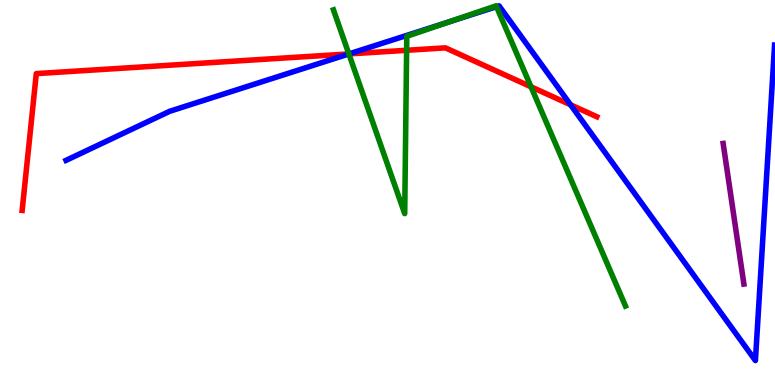[{'lines': ['blue', 'red'], 'intersections': [{'x': 4.5, 'y': 8.6}, {'x': 7.36, 'y': 7.28}]}, {'lines': ['green', 'red'], 'intersections': [{'x': 4.5, 'y': 8.6}, {'x': 5.25, 'y': 8.69}, {'x': 6.85, 'y': 7.75}]}, {'lines': ['purple', 'red'], 'intersections': []}, {'lines': ['blue', 'green'], 'intersections': [{'x': 4.5, 'y': 8.6}, {'x': 5.8, 'y': 9.43}, {'x': 6.41, 'y': 9.83}]}, {'lines': ['blue', 'purple'], 'intersections': []}, {'lines': ['green', 'purple'], 'intersections': []}]